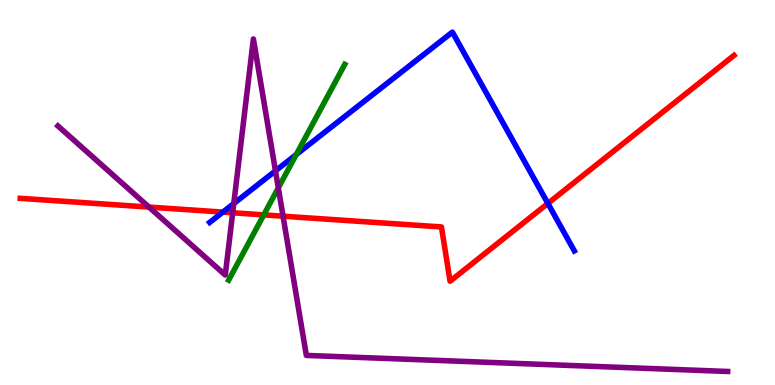[{'lines': ['blue', 'red'], 'intersections': [{'x': 2.88, 'y': 4.49}, {'x': 7.07, 'y': 4.72}]}, {'lines': ['green', 'red'], 'intersections': [{'x': 3.4, 'y': 4.42}]}, {'lines': ['purple', 'red'], 'intersections': [{'x': 1.92, 'y': 4.62}, {'x': 3.0, 'y': 4.47}, {'x': 3.65, 'y': 4.38}]}, {'lines': ['blue', 'green'], 'intersections': [{'x': 3.82, 'y': 5.99}]}, {'lines': ['blue', 'purple'], 'intersections': [{'x': 3.02, 'y': 4.71}, {'x': 3.55, 'y': 5.56}]}, {'lines': ['green', 'purple'], 'intersections': [{'x': 3.59, 'y': 5.12}]}]